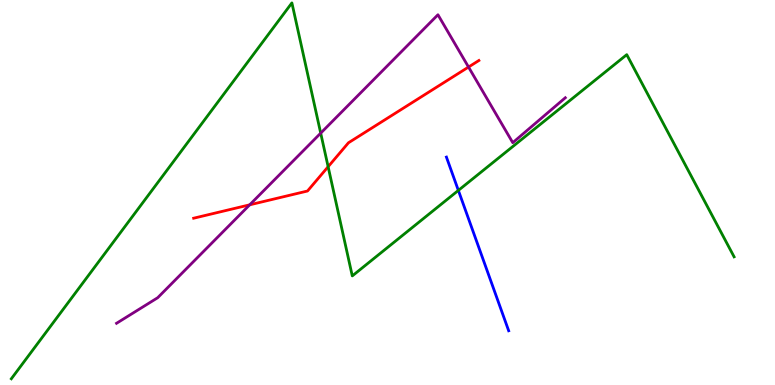[{'lines': ['blue', 'red'], 'intersections': []}, {'lines': ['green', 'red'], 'intersections': [{'x': 4.23, 'y': 5.67}]}, {'lines': ['purple', 'red'], 'intersections': [{'x': 3.22, 'y': 4.68}, {'x': 6.05, 'y': 8.26}]}, {'lines': ['blue', 'green'], 'intersections': [{'x': 5.91, 'y': 5.05}]}, {'lines': ['blue', 'purple'], 'intersections': []}, {'lines': ['green', 'purple'], 'intersections': [{'x': 4.14, 'y': 6.54}]}]